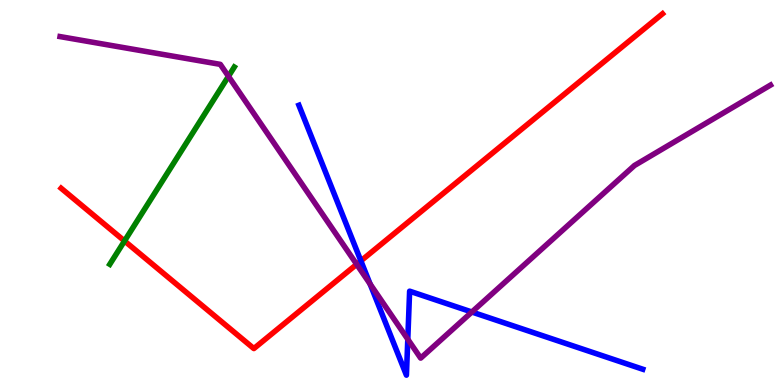[{'lines': ['blue', 'red'], 'intersections': [{'x': 4.66, 'y': 3.22}]}, {'lines': ['green', 'red'], 'intersections': [{'x': 1.61, 'y': 3.74}]}, {'lines': ['purple', 'red'], 'intersections': [{'x': 4.6, 'y': 3.13}]}, {'lines': ['blue', 'green'], 'intersections': []}, {'lines': ['blue', 'purple'], 'intersections': [{'x': 4.78, 'y': 2.62}, {'x': 5.26, 'y': 1.19}, {'x': 6.09, 'y': 1.9}]}, {'lines': ['green', 'purple'], 'intersections': [{'x': 2.95, 'y': 8.02}]}]